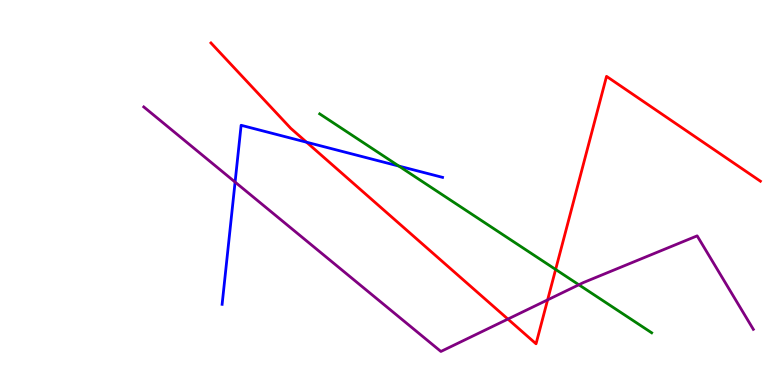[{'lines': ['blue', 'red'], 'intersections': [{'x': 3.96, 'y': 6.31}]}, {'lines': ['green', 'red'], 'intersections': [{'x': 7.17, 'y': 3.0}]}, {'lines': ['purple', 'red'], 'intersections': [{'x': 6.55, 'y': 1.71}, {'x': 7.07, 'y': 2.21}]}, {'lines': ['blue', 'green'], 'intersections': [{'x': 5.15, 'y': 5.69}]}, {'lines': ['blue', 'purple'], 'intersections': [{'x': 3.03, 'y': 5.27}]}, {'lines': ['green', 'purple'], 'intersections': [{'x': 7.47, 'y': 2.6}]}]